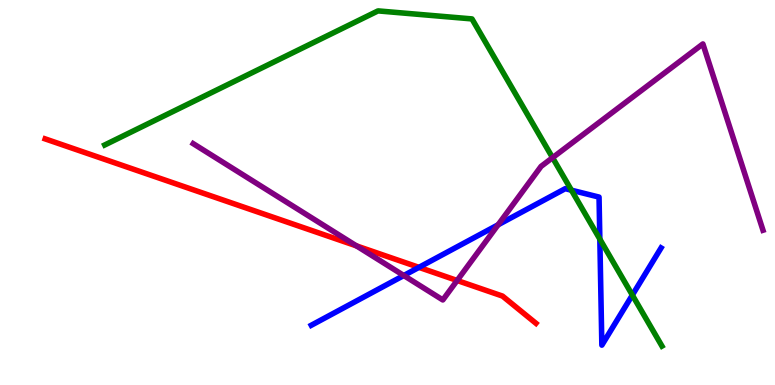[{'lines': ['blue', 'red'], 'intersections': [{'x': 5.41, 'y': 3.06}]}, {'lines': ['green', 'red'], 'intersections': []}, {'lines': ['purple', 'red'], 'intersections': [{'x': 4.6, 'y': 3.61}, {'x': 5.9, 'y': 2.71}]}, {'lines': ['blue', 'green'], 'intersections': [{'x': 7.37, 'y': 5.06}, {'x': 7.74, 'y': 3.79}, {'x': 8.16, 'y': 2.34}]}, {'lines': ['blue', 'purple'], 'intersections': [{'x': 5.21, 'y': 2.84}, {'x': 6.43, 'y': 4.16}]}, {'lines': ['green', 'purple'], 'intersections': [{'x': 7.13, 'y': 5.9}]}]